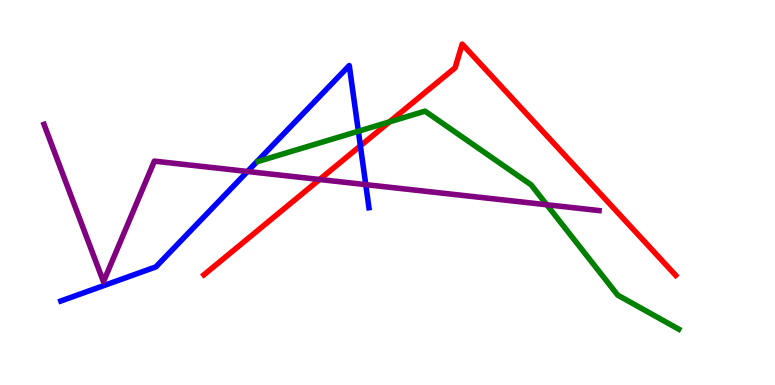[{'lines': ['blue', 'red'], 'intersections': [{'x': 4.65, 'y': 6.21}]}, {'lines': ['green', 'red'], 'intersections': [{'x': 5.03, 'y': 6.83}]}, {'lines': ['purple', 'red'], 'intersections': [{'x': 4.12, 'y': 5.34}]}, {'lines': ['blue', 'green'], 'intersections': [{'x': 4.62, 'y': 6.59}]}, {'lines': ['blue', 'purple'], 'intersections': [{'x': 3.19, 'y': 5.55}, {'x': 4.72, 'y': 5.2}]}, {'lines': ['green', 'purple'], 'intersections': [{'x': 7.06, 'y': 4.68}]}]